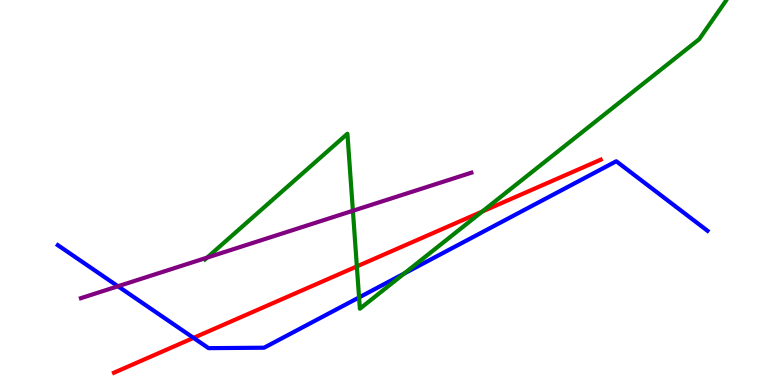[{'lines': ['blue', 'red'], 'intersections': [{'x': 2.5, 'y': 1.22}]}, {'lines': ['green', 'red'], 'intersections': [{'x': 4.6, 'y': 3.08}, {'x': 6.22, 'y': 4.51}]}, {'lines': ['purple', 'red'], 'intersections': []}, {'lines': ['blue', 'green'], 'intersections': [{'x': 4.63, 'y': 2.27}, {'x': 5.21, 'y': 2.89}]}, {'lines': ['blue', 'purple'], 'intersections': [{'x': 1.52, 'y': 2.56}]}, {'lines': ['green', 'purple'], 'intersections': [{'x': 2.67, 'y': 3.31}, {'x': 4.55, 'y': 4.53}]}]